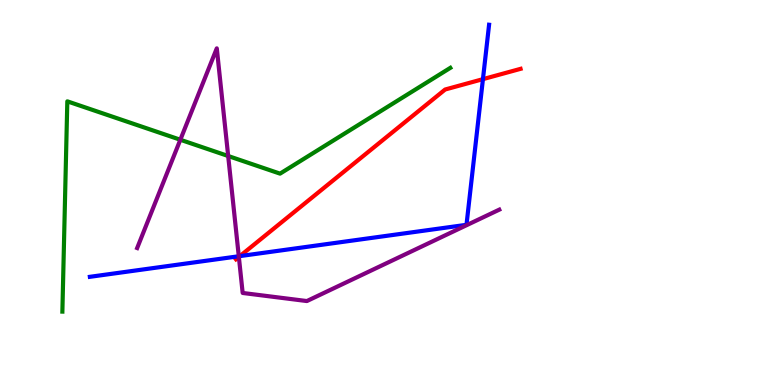[{'lines': ['blue', 'red'], 'intersections': [{'x': 3.1, 'y': 3.35}, {'x': 6.23, 'y': 7.94}]}, {'lines': ['green', 'red'], 'intersections': []}, {'lines': ['purple', 'red'], 'intersections': [{'x': 3.08, 'y': 3.33}]}, {'lines': ['blue', 'green'], 'intersections': []}, {'lines': ['blue', 'purple'], 'intersections': [{'x': 3.08, 'y': 3.34}]}, {'lines': ['green', 'purple'], 'intersections': [{'x': 2.33, 'y': 6.37}, {'x': 2.94, 'y': 5.95}]}]